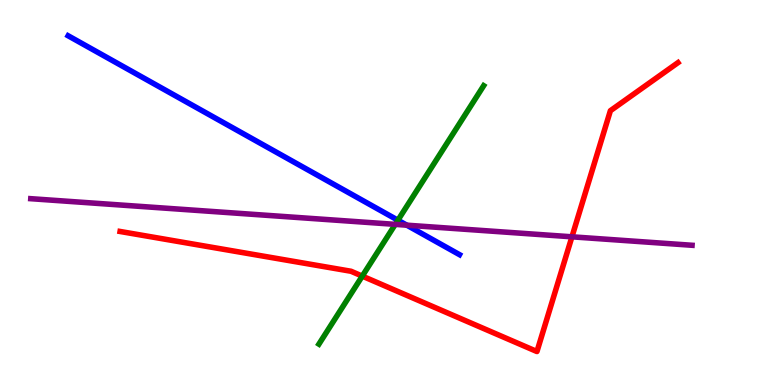[{'lines': ['blue', 'red'], 'intersections': []}, {'lines': ['green', 'red'], 'intersections': [{'x': 4.67, 'y': 2.83}]}, {'lines': ['purple', 'red'], 'intersections': [{'x': 7.38, 'y': 3.85}]}, {'lines': ['blue', 'green'], 'intersections': [{'x': 5.13, 'y': 4.28}]}, {'lines': ['blue', 'purple'], 'intersections': [{'x': 5.25, 'y': 4.15}]}, {'lines': ['green', 'purple'], 'intersections': [{'x': 5.1, 'y': 4.17}]}]